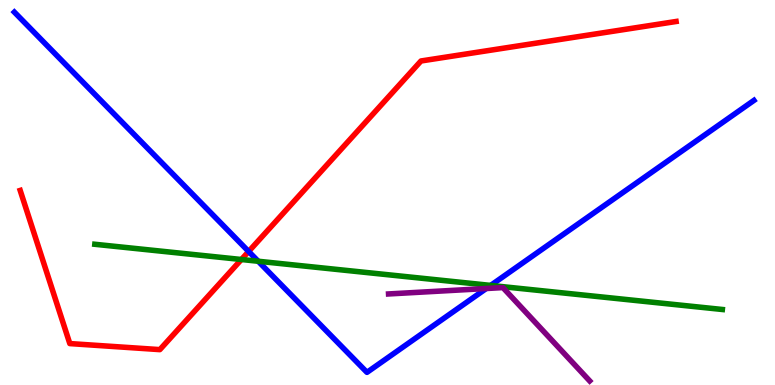[{'lines': ['blue', 'red'], 'intersections': [{'x': 3.21, 'y': 3.47}]}, {'lines': ['green', 'red'], 'intersections': [{'x': 3.11, 'y': 3.26}]}, {'lines': ['purple', 'red'], 'intersections': []}, {'lines': ['blue', 'green'], 'intersections': [{'x': 3.33, 'y': 3.21}, {'x': 6.33, 'y': 2.59}]}, {'lines': ['blue', 'purple'], 'intersections': [{'x': 6.27, 'y': 2.51}]}, {'lines': ['green', 'purple'], 'intersections': []}]